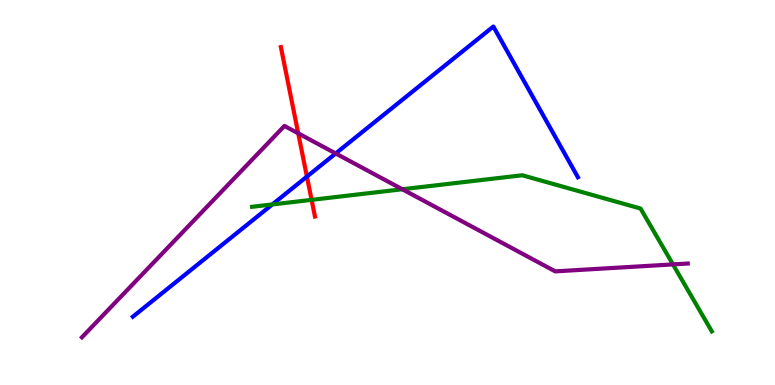[{'lines': ['blue', 'red'], 'intersections': [{'x': 3.96, 'y': 5.41}]}, {'lines': ['green', 'red'], 'intersections': [{'x': 4.02, 'y': 4.81}]}, {'lines': ['purple', 'red'], 'intersections': [{'x': 3.85, 'y': 6.54}]}, {'lines': ['blue', 'green'], 'intersections': [{'x': 3.51, 'y': 4.69}]}, {'lines': ['blue', 'purple'], 'intersections': [{'x': 4.33, 'y': 6.01}]}, {'lines': ['green', 'purple'], 'intersections': [{'x': 5.19, 'y': 5.08}, {'x': 8.68, 'y': 3.13}]}]